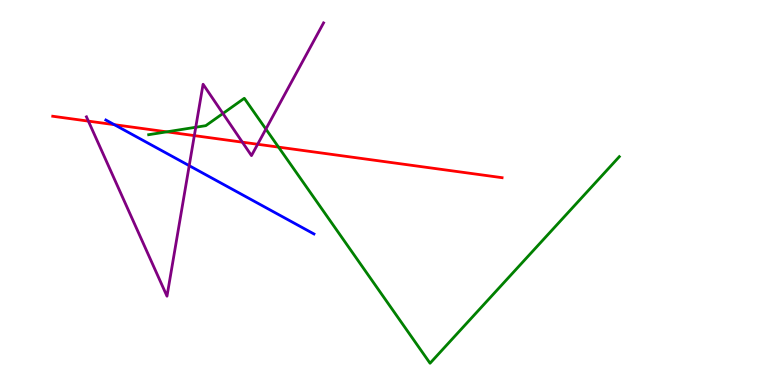[{'lines': ['blue', 'red'], 'intersections': [{'x': 1.48, 'y': 6.76}]}, {'lines': ['green', 'red'], 'intersections': [{'x': 2.15, 'y': 6.58}, {'x': 3.59, 'y': 6.18}]}, {'lines': ['purple', 'red'], 'intersections': [{'x': 1.14, 'y': 6.85}, {'x': 2.51, 'y': 6.48}, {'x': 3.13, 'y': 6.31}, {'x': 3.32, 'y': 6.25}]}, {'lines': ['blue', 'green'], 'intersections': []}, {'lines': ['blue', 'purple'], 'intersections': [{'x': 2.44, 'y': 5.7}]}, {'lines': ['green', 'purple'], 'intersections': [{'x': 2.53, 'y': 6.69}, {'x': 2.88, 'y': 7.05}, {'x': 3.43, 'y': 6.65}]}]